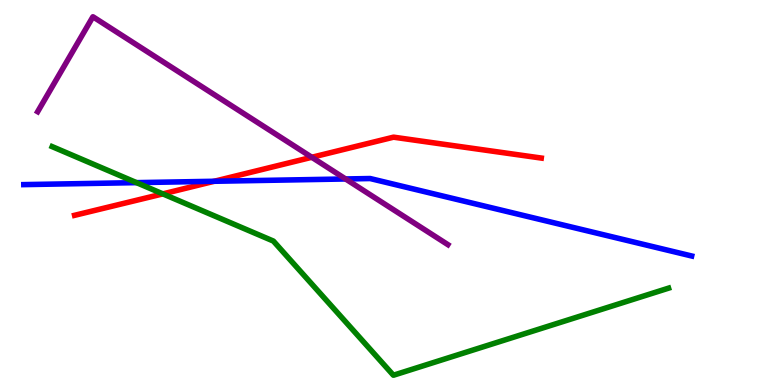[{'lines': ['blue', 'red'], 'intersections': [{'x': 2.76, 'y': 5.29}]}, {'lines': ['green', 'red'], 'intersections': [{'x': 2.1, 'y': 4.96}]}, {'lines': ['purple', 'red'], 'intersections': [{'x': 4.02, 'y': 5.91}]}, {'lines': ['blue', 'green'], 'intersections': [{'x': 1.76, 'y': 5.26}]}, {'lines': ['blue', 'purple'], 'intersections': [{'x': 4.46, 'y': 5.35}]}, {'lines': ['green', 'purple'], 'intersections': []}]